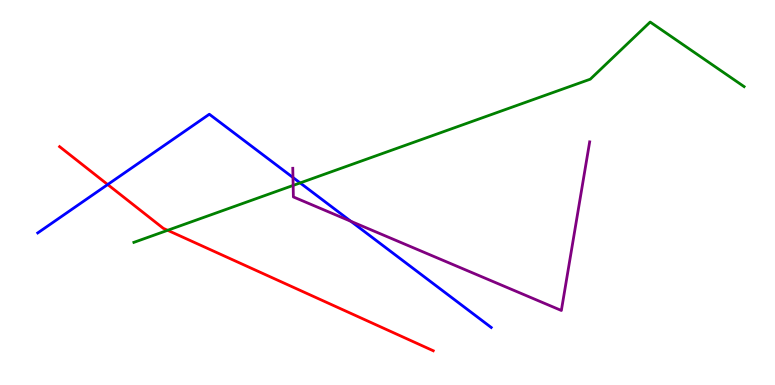[{'lines': ['blue', 'red'], 'intersections': [{'x': 1.39, 'y': 5.21}]}, {'lines': ['green', 'red'], 'intersections': [{'x': 2.16, 'y': 4.02}]}, {'lines': ['purple', 'red'], 'intersections': []}, {'lines': ['blue', 'green'], 'intersections': [{'x': 3.87, 'y': 5.25}]}, {'lines': ['blue', 'purple'], 'intersections': [{'x': 3.78, 'y': 5.39}, {'x': 4.53, 'y': 4.25}]}, {'lines': ['green', 'purple'], 'intersections': [{'x': 3.78, 'y': 5.18}]}]